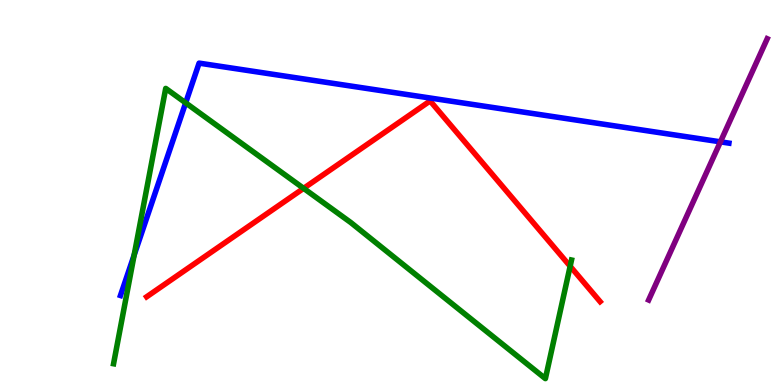[{'lines': ['blue', 'red'], 'intersections': []}, {'lines': ['green', 'red'], 'intersections': [{'x': 3.92, 'y': 5.11}, {'x': 7.36, 'y': 3.08}]}, {'lines': ['purple', 'red'], 'intersections': []}, {'lines': ['blue', 'green'], 'intersections': [{'x': 1.73, 'y': 3.37}, {'x': 2.4, 'y': 7.33}]}, {'lines': ['blue', 'purple'], 'intersections': [{'x': 9.3, 'y': 6.32}]}, {'lines': ['green', 'purple'], 'intersections': []}]